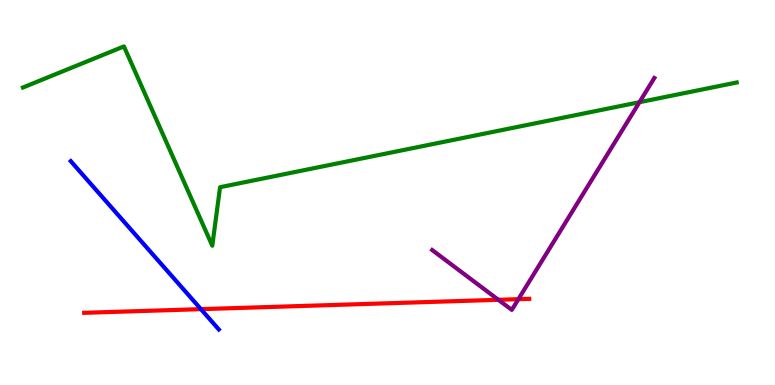[{'lines': ['blue', 'red'], 'intersections': [{'x': 2.59, 'y': 1.97}]}, {'lines': ['green', 'red'], 'intersections': []}, {'lines': ['purple', 'red'], 'intersections': [{'x': 6.43, 'y': 2.21}, {'x': 6.69, 'y': 2.23}]}, {'lines': ['blue', 'green'], 'intersections': []}, {'lines': ['blue', 'purple'], 'intersections': []}, {'lines': ['green', 'purple'], 'intersections': [{'x': 8.25, 'y': 7.35}]}]